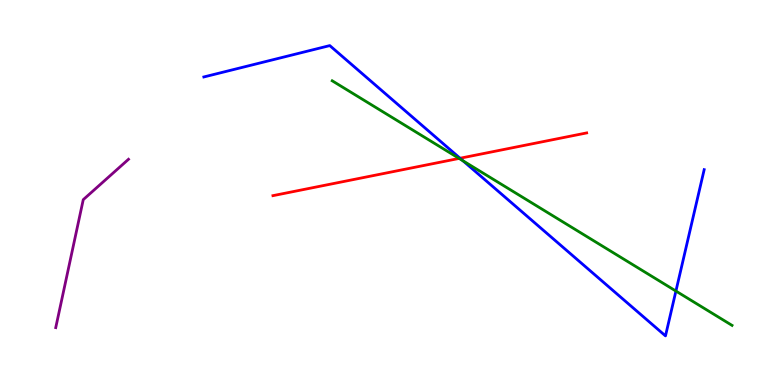[{'lines': ['blue', 'red'], 'intersections': [{'x': 5.94, 'y': 5.89}]}, {'lines': ['green', 'red'], 'intersections': [{'x': 5.92, 'y': 5.88}]}, {'lines': ['purple', 'red'], 'intersections': []}, {'lines': ['blue', 'green'], 'intersections': [{'x': 5.97, 'y': 5.82}, {'x': 8.72, 'y': 2.44}]}, {'lines': ['blue', 'purple'], 'intersections': []}, {'lines': ['green', 'purple'], 'intersections': []}]